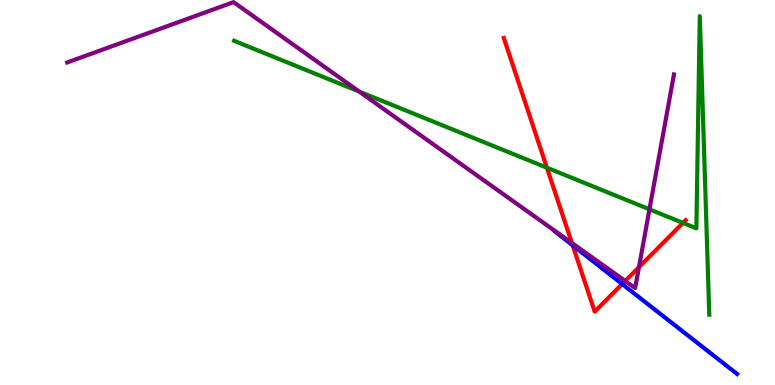[{'lines': ['blue', 'red'], 'intersections': [{'x': 7.39, 'y': 3.63}, {'x': 8.03, 'y': 2.62}]}, {'lines': ['green', 'red'], 'intersections': [{'x': 7.06, 'y': 5.64}, {'x': 8.81, 'y': 4.21}]}, {'lines': ['purple', 'red'], 'intersections': [{'x': 7.38, 'y': 3.69}, {'x': 8.07, 'y': 2.7}, {'x': 8.24, 'y': 3.06}]}, {'lines': ['blue', 'green'], 'intersections': []}, {'lines': ['blue', 'purple'], 'intersections': []}, {'lines': ['green', 'purple'], 'intersections': [{'x': 4.63, 'y': 7.62}, {'x': 8.38, 'y': 4.56}]}]